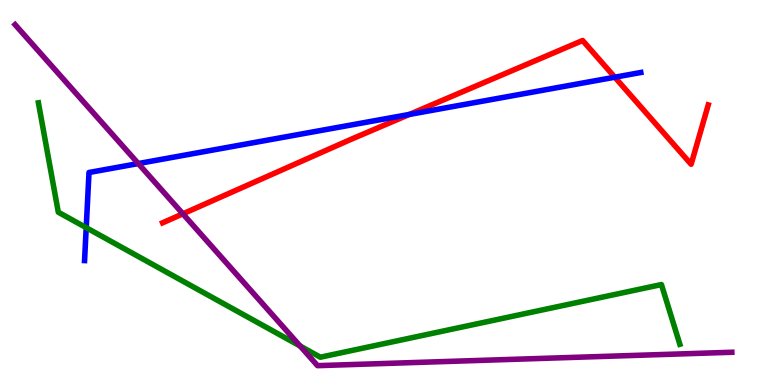[{'lines': ['blue', 'red'], 'intersections': [{'x': 5.28, 'y': 7.03}, {'x': 7.93, 'y': 7.99}]}, {'lines': ['green', 'red'], 'intersections': []}, {'lines': ['purple', 'red'], 'intersections': [{'x': 2.36, 'y': 4.45}]}, {'lines': ['blue', 'green'], 'intersections': [{'x': 1.11, 'y': 4.09}]}, {'lines': ['blue', 'purple'], 'intersections': [{'x': 1.78, 'y': 5.75}]}, {'lines': ['green', 'purple'], 'intersections': [{'x': 3.87, 'y': 1.01}]}]